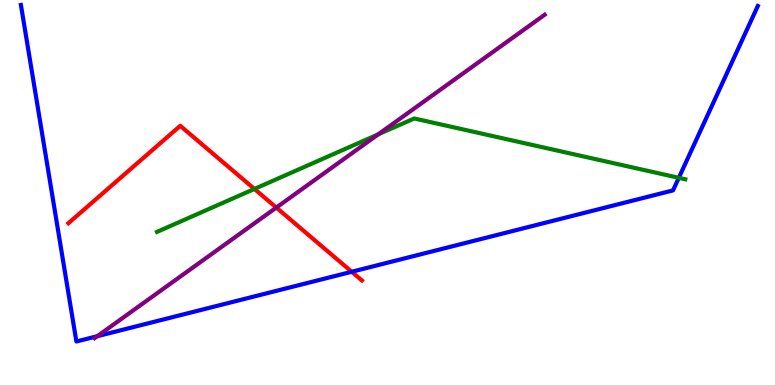[{'lines': ['blue', 'red'], 'intersections': [{'x': 4.54, 'y': 2.94}]}, {'lines': ['green', 'red'], 'intersections': [{'x': 3.28, 'y': 5.09}]}, {'lines': ['purple', 'red'], 'intersections': [{'x': 3.57, 'y': 4.61}]}, {'lines': ['blue', 'green'], 'intersections': [{'x': 8.76, 'y': 5.38}]}, {'lines': ['blue', 'purple'], 'intersections': [{'x': 1.26, 'y': 1.27}]}, {'lines': ['green', 'purple'], 'intersections': [{'x': 4.88, 'y': 6.51}]}]